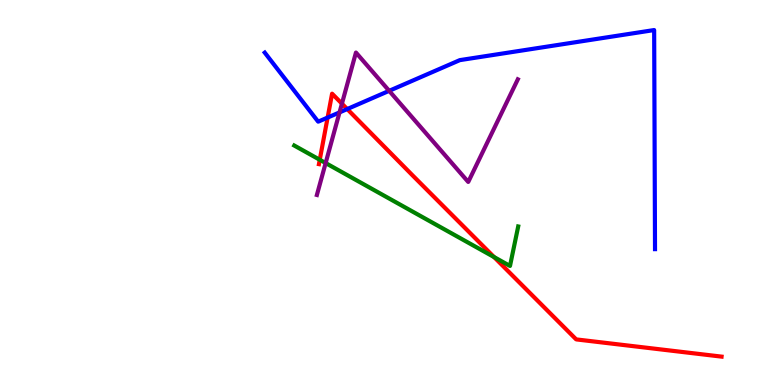[{'lines': ['blue', 'red'], 'intersections': [{'x': 4.23, 'y': 6.95}, {'x': 4.48, 'y': 7.17}]}, {'lines': ['green', 'red'], 'intersections': [{'x': 4.13, 'y': 5.85}, {'x': 6.37, 'y': 3.32}]}, {'lines': ['purple', 'red'], 'intersections': [{'x': 4.41, 'y': 7.31}]}, {'lines': ['blue', 'green'], 'intersections': []}, {'lines': ['blue', 'purple'], 'intersections': [{'x': 4.38, 'y': 7.08}, {'x': 5.02, 'y': 7.64}]}, {'lines': ['green', 'purple'], 'intersections': [{'x': 4.2, 'y': 5.76}]}]